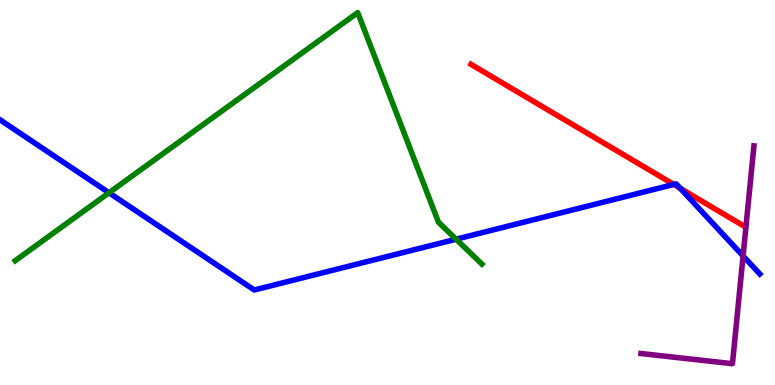[{'lines': ['blue', 'red'], 'intersections': [{'x': 8.69, 'y': 5.21}, {'x': 8.78, 'y': 5.11}]}, {'lines': ['green', 'red'], 'intersections': []}, {'lines': ['purple', 'red'], 'intersections': []}, {'lines': ['blue', 'green'], 'intersections': [{'x': 1.41, 'y': 4.99}, {'x': 5.89, 'y': 3.79}]}, {'lines': ['blue', 'purple'], 'intersections': [{'x': 9.59, 'y': 3.35}]}, {'lines': ['green', 'purple'], 'intersections': []}]